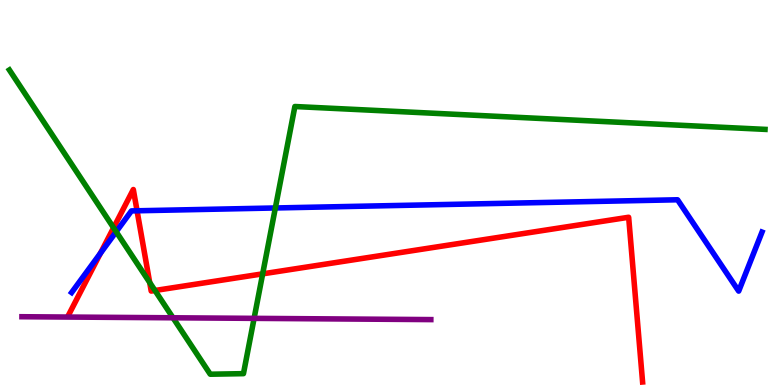[{'lines': ['blue', 'red'], 'intersections': [{'x': 1.3, 'y': 3.42}, {'x': 1.77, 'y': 4.53}]}, {'lines': ['green', 'red'], 'intersections': [{'x': 1.47, 'y': 4.08}, {'x': 1.93, 'y': 2.66}, {'x': 2.0, 'y': 2.45}, {'x': 3.39, 'y': 2.89}]}, {'lines': ['purple', 'red'], 'intersections': []}, {'lines': ['blue', 'green'], 'intersections': [{'x': 1.5, 'y': 3.98}, {'x': 3.55, 'y': 4.6}]}, {'lines': ['blue', 'purple'], 'intersections': []}, {'lines': ['green', 'purple'], 'intersections': [{'x': 2.23, 'y': 1.75}, {'x': 3.28, 'y': 1.73}]}]